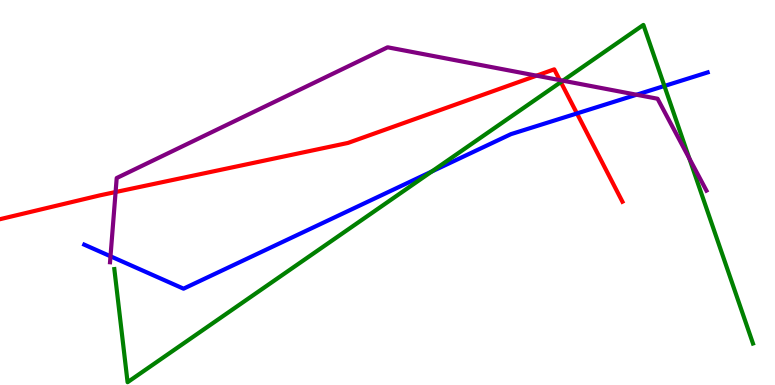[{'lines': ['blue', 'red'], 'intersections': [{'x': 7.44, 'y': 7.05}]}, {'lines': ['green', 'red'], 'intersections': [{'x': 7.24, 'y': 7.87}]}, {'lines': ['purple', 'red'], 'intersections': [{'x': 1.49, 'y': 5.01}, {'x': 6.92, 'y': 8.03}, {'x': 7.22, 'y': 7.92}]}, {'lines': ['blue', 'green'], 'intersections': [{'x': 5.57, 'y': 5.54}, {'x': 8.57, 'y': 7.77}]}, {'lines': ['blue', 'purple'], 'intersections': [{'x': 1.43, 'y': 3.34}, {'x': 8.21, 'y': 7.54}]}, {'lines': ['green', 'purple'], 'intersections': [{'x': 7.26, 'y': 7.9}, {'x': 8.89, 'y': 5.89}]}]